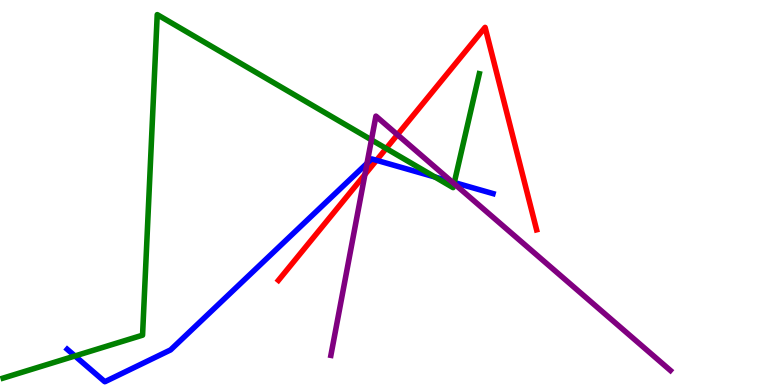[{'lines': ['blue', 'red'], 'intersections': [{'x': 4.86, 'y': 5.84}]}, {'lines': ['green', 'red'], 'intersections': [{'x': 4.98, 'y': 6.14}]}, {'lines': ['purple', 'red'], 'intersections': [{'x': 4.71, 'y': 5.47}, {'x': 5.13, 'y': 6.5}]}, {'lines': ['blue', 'green'], 'intersections': [{'x': 0.967, 'y': 0.754}, {'x': 5.61, 'y': 5.4}, {'x': 5.86, 'y': 5.26}]}, {'lines': ['blue', 'purple'], 'intersections': [{'x': 4.74, 'y': 5.76}, {'x': 5.83, 'y': 5.28}]}, {'lines': ['green', 'purple'], 'intersections': [{'x': 4.79, 'y': 6.37}, {'x': 5.86, 'y': 5.23}]}]